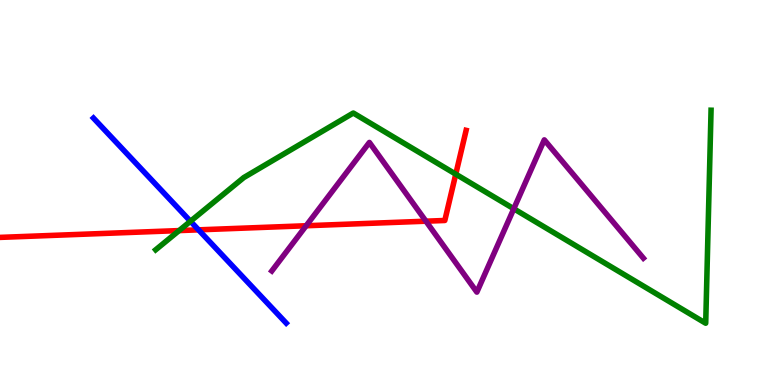[{'lines': ['blue', 'red'], 'intersections': [{'x': 2.56, 'y': 4.03}]}, {'lines': ['green', 'red'], 'intersections': [{'x': 2.31, 'y': 4.01}, {'x': 5.88, 'y': 5.48}]}, {'lines': ['purple', 'red'], 'intersections': [{'x': 3.95, 'y': 4.14}, {'x': 5.5, 'y': 4.25}]}, {'lines': ['blue', 'green'], 'intersections': [{'x': 2.46, 'y': 4.25}]}, {'lines': ['blue', 'purple'], 'intersections': []}, {'lines': ['green', 'purple'], 'intersections': [{'x': 6.63, 'y': 4.58}]}]